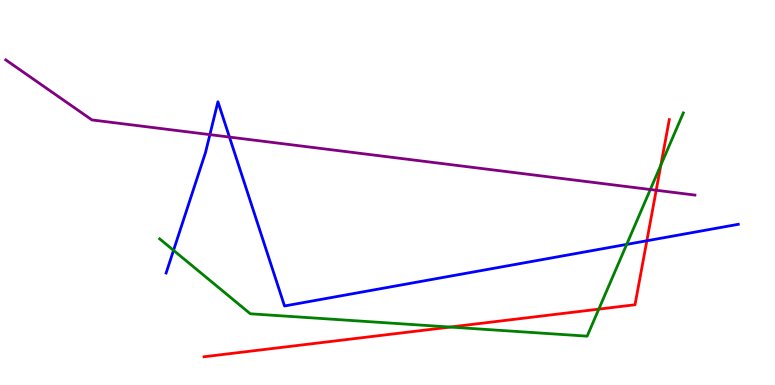[{'lines': ['blue', 'red'], 'intersections': [{'x': 8.35, 'y': 3.75}]}, {'lines': ['green', 'red'], 'intersections': [{'x': 5.81, 'y': 1.51}, {'x': 7.73, 'y': 1.97}, {'x': 8.53, 'y': 5.71}]}, {'lines': ['purple', 'red'], 'intersections': [{'x': 8.47, 'y': 5.06}]}, {'lines': ['blue', 'green'], 'intersections': [{'x': 2.24, 'y': 3.5}, {'x': 8.09, 'y': 3.65}]}, {'lines': ['blue', 'purple'], 'intersections': [{'x': 2.71, 'y': 6.5}, {'x': 2.96, 'y': 6.44}]}, {'lines': ['green', 'purple'], 'intersections': [{'x': 8.39, 'y': 5.08}]}]